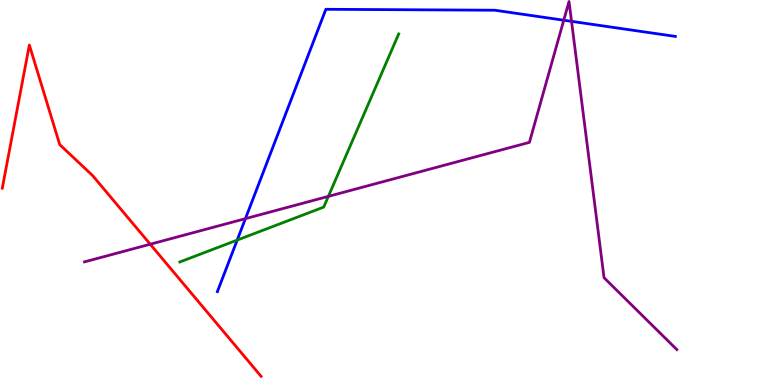[{'lines': ['blue', 'red'], 'intersections': []}, {'lines': ['green', 'red'], 'intersections': []}, {'lines': ['purple', 'red'], 'intersections': [{'x': 1.94, 'y': 3.66}]}, {'lines': ['blue', 'green'], 'intersections': [{'x': 3.06, 'y': 3.76}]}, {'lines': ['blue', 'purple'], 'intersections': [{'x': 3.17, 'y': 4.32}, {'x': 7.27, 'y': 9.47}, {'x': 7.37, 'y': 9.45}]}, {'lines': ['green', 'purple'], 'intersections': [{'x': 4.24, 'y': 4.9}]}]